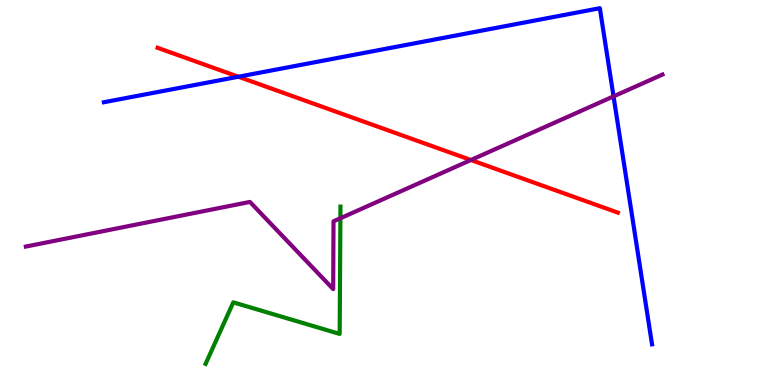[{'lines': ['blue', 'red'], 'intersections': [{'x': 3.08, 'y': 8.01}]}, {'lines': ['green', 'red'], 'intersections': []}, {'lines': ['purple', 'red'], 'intersections': [{'x': 6.08, 'y': 5.84}]}, {'lines': ['blue', 'green'], 'intersections': []}, {'lines': ['blue', 'purple'], 'intersections': [{'x': 7.92, 'y': 7.5}]}, {'lines': ['green', 'purple'], 'intersections': [{'x': 4.39, 'y': 4.33}]}]